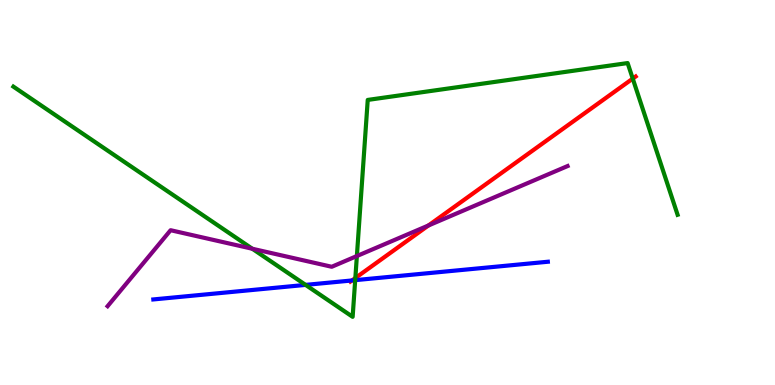[{'lines': ['blue', 'red'], 'intersections': [{'x': 4.54, 'y': 2.72}]}, {'lines': ['green', 'red'], 'intersections': [{'x': 4.59, 'y': 2.78}, {'x': 8.16, 'y': 7.96}]}, {'lines': ['purple', 'red'], 'intersections': [{'x': 5.53, 'y': 4.14}]}, {'lines': ['blue', 'green'], 'intersections': [{'x': 3.94, 'y': 2.6}, {'x': 4.58, 'y': 2.72}]}, {'lines': ['blue', 'purple'], 'intersections': []}, {'lines': ['green', 'purple'], 'intersections': [{'x': 3.26, 'y': 3.54}, {'x': 4.6, 'y': 3.35}]}]